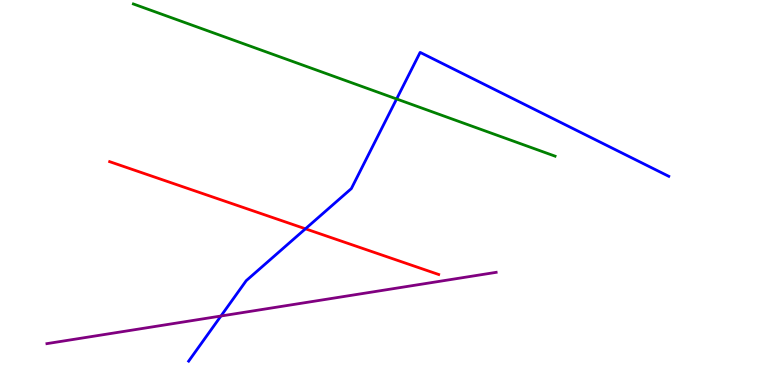[{'lines': ['blue', 'red'], 'intersections': [{'x': 3.94, 'y': 4.06}]}, {'lines': ['green', 'red'], 'intersections': []}, {'lines': ['purple', 'red'], 'intersections': []}, {'lines': ['blue', 'green'], 'intersections': [{'x': 5.12, 'y': 7.43}]}, {'lines': ['blue', 'purple'], 'intersections': [{'x': 2.85, 'y': 1.79}]}, {'lines': ['green', 'purple'], 'intersections': []}]